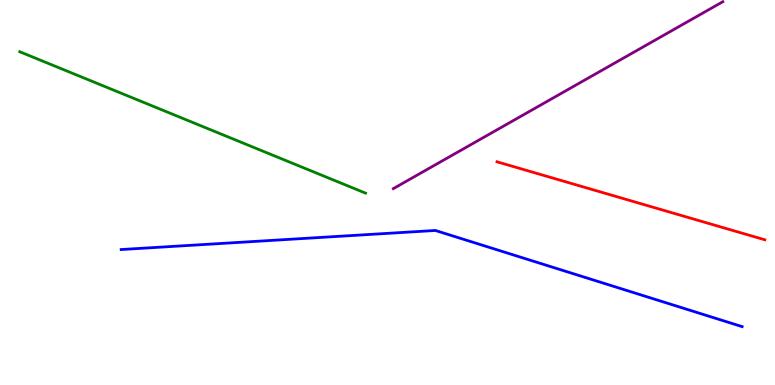[{'lines': ['blue', 'red'], 'intersections': []}, {'lines': ['green', 'red'], 'intersections': []}, {'lines': ['purple', 'red'], 'intersections': []}, {'lines': ['blue', 'green'], 'intersections': []}, {'lines': ['blue', 'purple'], 'intersections': []}, {'lines': ['green', 'purple'], 'intersections': []}]